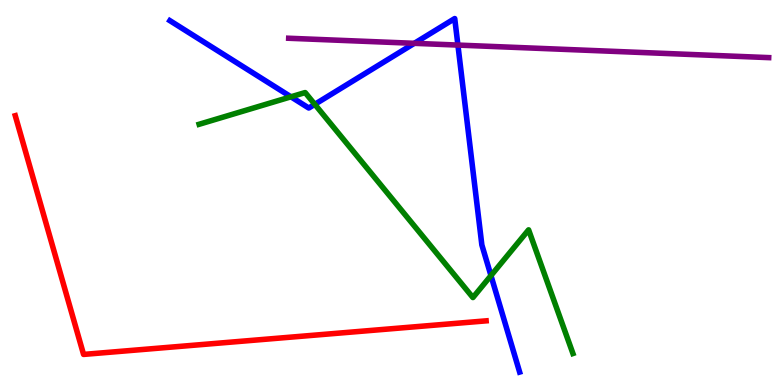[{'lines': ['blue', 'red'], 'intersections': []}, {'lines': ['green', 'red'], 'intersections': []}, {'lines': ['purple', 'red'], 'intersections': []}, {'lines': ['blue', 'green'], 'intersections': [{'x': 3.75, 'y': 7.49}, {'x': 4.06, 'y': 7.29}, {'x': 6.34, 'y': 2.84}]}, {'lines': ['blue', 'purple'], 'intersections': [{'x': 5.35, 'y': 8.87}, {'x': 5.91, 'y': 8.83}]}, {'lines': ['green', 'purple'], 'intersections': []}]